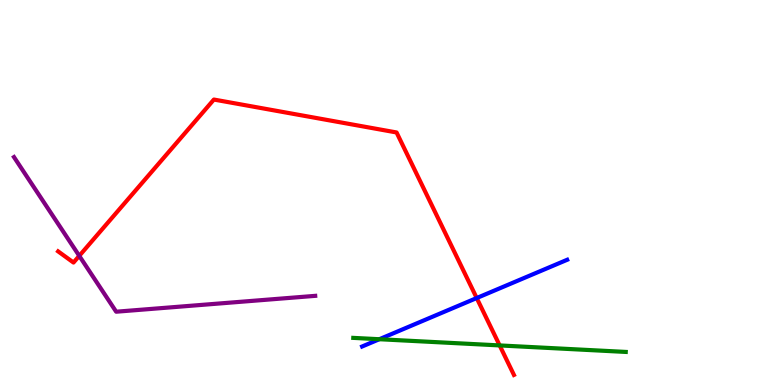[{'lines': ['blue', 'red'], 'intersections': [{'x': 6.15, 'y': 2.26}]}, {'lines': ['green', 'red'], 'intersections': [{'x': 6.45, 'y': 1.03}]}, {'lines': ['purple', 'red'], 'intersections': [{'x': 1.02, 'y': 3.35}]}, {'lines': ['blue', 'green'], 'intersections': [{'x': 4.89, 'y': 1.19}]}, {'lines': ['blue', 'purple'], 'intersections': []}, {'lines': ['green', 'purple'], 'intersections': []}]